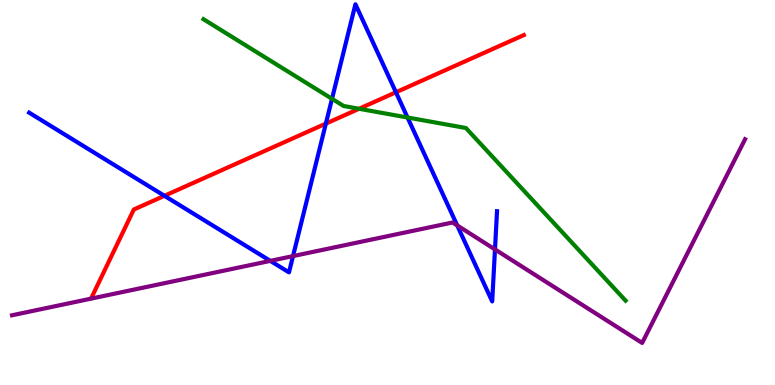[{'lines': ['blue', 'red'], 'intersections': [{'x': 2.12, 'y': 4.91}, {'x': 4.2, 'y': 6.79}, {'x': 5.11, 'y': 7.6}]}, {'lines': ['green', 'red'], 'intersections': [{'x': 4.63, 'y': 7.17}]}, {'lines': ['purple', 'red'], 'intersections': []}, {'lines': ['blue', 'green'], 'intersections': [{'x': 4.28, 'y': 7.43}, {'x': 5.26, 'y': 6.95}]}, {'lines': ['blue', 'purple'], 'intersections': [{'x': 3.49, 'y': 3.22}, {'x': 3.78, 'y': 3.35}, {'x': 5.9, 'y': 4.15}, {'x': 6.39, 'y': 3.52}]}, {'lines': ['green', 'purple'], 'intersections': []}]